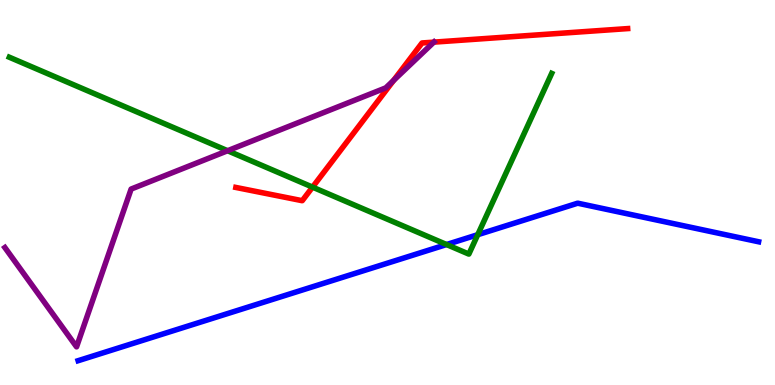[{'lines': ['blue', 'red'], 'intersections': []}, {'lines': ['green', 'red'], 'intersections': [{'x': 4.03, 'y': 5.14}]}, {'lines': ['purple', 'red'], 'intersections': [{'x': 5.08, 'y': 7.91}, {'x': 5.6, 'y': 8.91}]}, {'lines': ['blue', 'green'], 'intersections': [{'x': 5.76, 'y': 3.65}, {'x': 6.16, 'y': 3.9}]}, {'lines': ['blue', 'purple'], 'intersections': []}, {'lines': ['green', 'purple'], 'intersections': [{'x': 2.94, 'y': 6.08}]}]